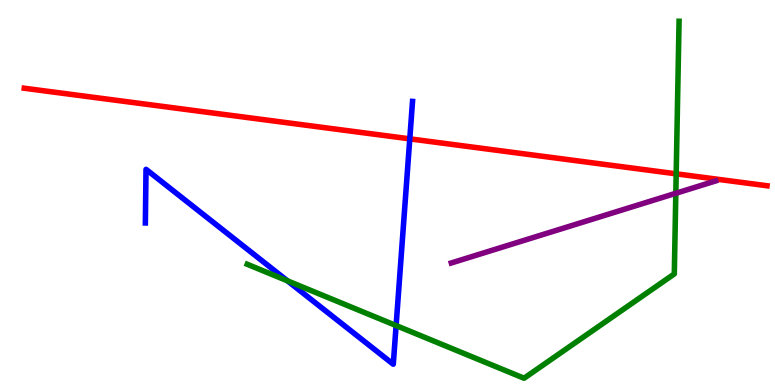[{'lines': ['blue', 'red'], 'intersections': [{'x': 5.29, 'y': 6.39}]}, {'lines': ['green', 'red'], 'intersections': [{'x': 8.73, 'y': 5.48}]}, {'lines': ['purple', 'red'], 'intersections': []}, {'lines': ['blue', 'green'], 'intersections': [{'x': 3.71, 'y': 2.71}, {'x': 5.11, 'y': 1.54}]}, {'lines': ['blue', 'purple'], 'intersections': []}, {'lines': ['green', 'purple'], 'intersections': [{'x': 8.72, 'y': 4.98}]}]